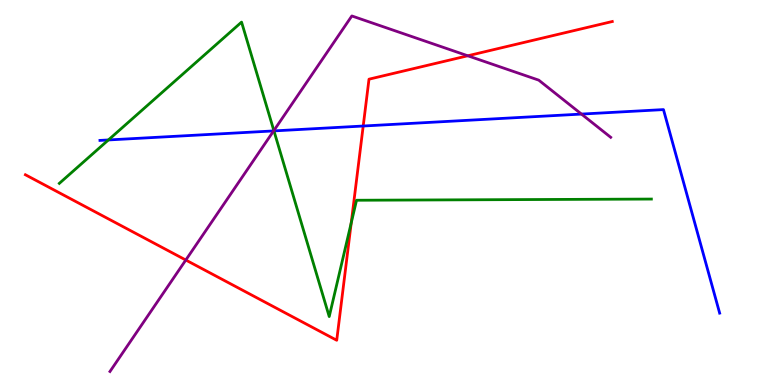[{'lines': ['blue', 'red'], 'intersections': [{'x': 4.69, 'y': 6.73}]}, {'lines': ['green', 'red'], 'intersections': [{'x': 4.53, 'y': 4.21}]}, {'lines': ['purple', 'red'], 'intersections': [{'x': 2.4, 'y': 3.25}, {'x': 6.04, 'y': 8.55}]}, {'lines': ['blue', 'green'], 'intersections': [{'x': 1.4, 'y': 6.36}, {'x': 3.53, 'y': 6.6}]}, {'lines': ['blue', 'purple'], 'intersections': [{'x': 3.53, 'y': 6.6}, {'x': 7.5, 'y': 7.04}]}, {'lines': ['green', 'purple'], 'intersections': [{'x': 3.53, 'y': 6.61}]}]